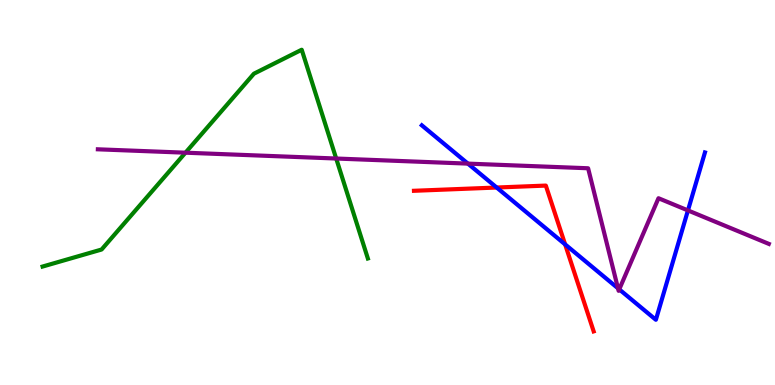[{'lines': ['blue', 'red'], 'intersections': [{'x': 6.41, 'y': 5.13}, {'x': 7.29, 'y': 3.65}]}, {'lines': ['green', 'red'], 'intersections': []}, {'lines': ['purple', 'red'], 'intersections': []}, {'lines': ['blue', 'green'], 'intersections': []}, {'lines': ['blue', 'purple'], 'intersections': [{'x': 6.04, 'y': 5.75}, {'x': 7.97, 'y': 2.51}, {'x': 7.99, 'y': 2.48}, {'x': 8.88, 'y': 4.53}]}, {'lines': ['green', 'purple'], 'intersections': [{'x': 2.39, 'y': 6.03}, {'x': 4.34, 'y': 5.88}]}]